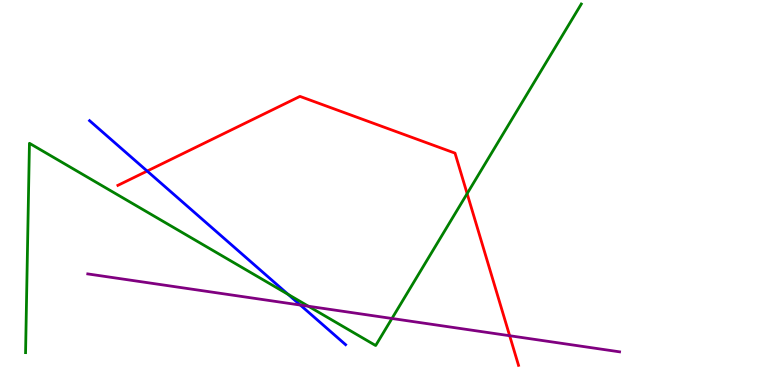[{'lines': ['blue', 'red'], 'intersections': [{'x': 1.9, 'y': 5.56}]}, {'lines': ['green', 'red'], 'intersections': [{'x': 6.03, 'y': 4.97}]}, {'lines': ['purple', 'red'], 'intersections': [{'x': 6.58, 'y': 1.28}]}, {'lines': ['blue', 'green'], 'intersections': [{'x': 3.72, 'y': 2.35}]}, {'lines': ['blue', 'purple'], 'intersections': [{'x': 3.88, 'y': 2.08}]}, {'lines': ['green', 'purple'], 'intersections': [{'x': 3.98, 'y': 2.05}, {'x': 5.06, 'y': 1.73}]}]